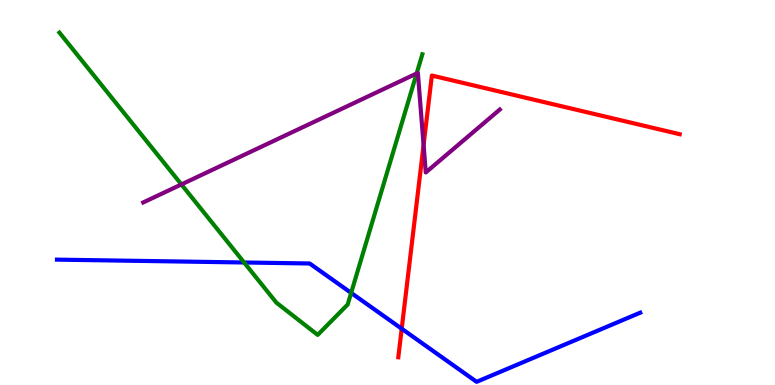[{'lines': ['blue', 'red'], 'intersections': [{'x': 5.18, 'y': 1.46}]}, {'lines': ['green', 'red'], 'intersections': []}, {'lines': ['purple', 'red'], 'intersections': [{'x': 5.47, 'y': 6.23}]}, {'lines': ['blue', 'green'], 'intersections': [{'x': 3.15, 'y': 3.18}, {'x': 4.53, 'y': 2.39}]}, {'lines': ['blue', 'purple'], 'intersections': []}, {'lines': ['green', 'purple'], 'intersections': [{'x': 2.34, 'y': 5.21}, {'x': 5.38, 'y': 8.09}]}]